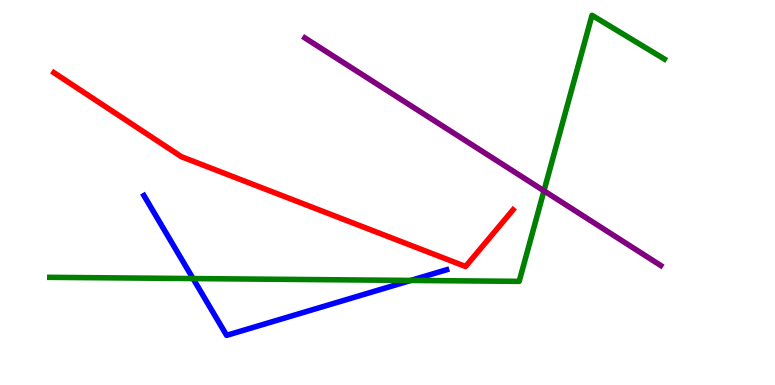[{'lines': ['blue', 'red'], 'intersections': []}, {'lines': ['green', 'red'], 'intersections': []}, {'lines': ['purple', 'red'], 'intersections': []}, {'lines': ['blue', 'green'], 'intersections': [{'x': 2.49, 'y': 2.76}, {'x': 5.3, 'y': 2.72}]}, {'lines': ['blue', 'purple'], 'intersections': []}, {'lines': ['green', 'purple'], 'intersections': [{'x': 7.02, 'y': 5.04}]}]